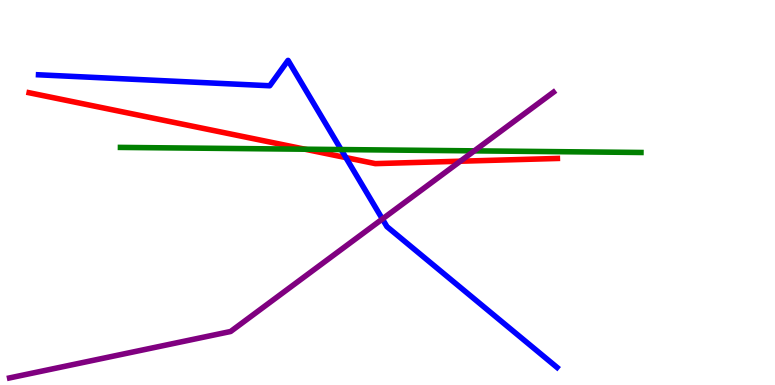[{'lines': ['blue', 'red'], 'intersections': [{'x': 4.46, 'y': 5.91}]}, {'lines': ['green', 'red'], 'intersections': [{'x': 3.93, 'y': 6.12}]}, {'lines': ['purple', 'red'], 'intersections': [{'x': 5.94, 'y': 5.81}]}, {'lines': ['blue', 'green'], 'intersections': [{'x': 4.4, 'y': 6.12}]}, {'lines': ['blue', 'purple'], 'intersections': [{'x': 4.93, 'y': 4.31}]}, {'lines': ['green', 'purple'], 'intersections': [{'x': 6.12, 'y': 6.08}]}]